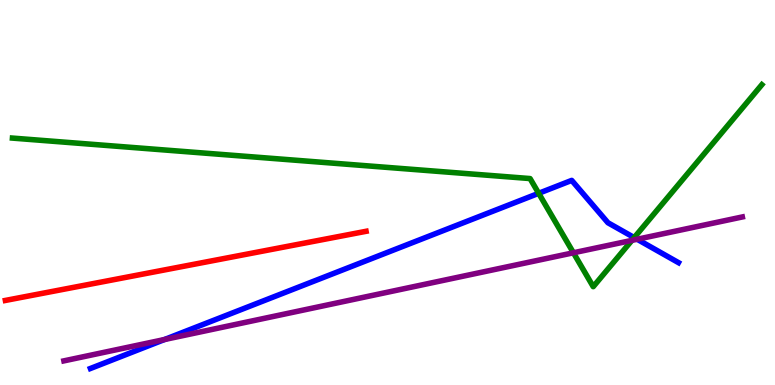[{'lines': ['blue', 'red'], 'intersections': []}, {'lines': ['green', 'red'], 'intersections': []}, {'lines': ['purple', 'red'], 'intersections': []}, {'lines': ['blue', 'green'], 'intersections': [{'x': 6.95, 'y': 4.98}, {'x': 8.18, 'y': 3.83}]}, {'lines': ['blue', 'purple'], 'intersections': [{'x': 2.12, 'y': 1.18}, {'x': 8.22, 'y': 3.79}]}, {'lines': ['green', 'purple'], 'intersections': [{'x': 7.4, 'y': 3.43}, {'x': 8.15, 'y': 3.76}]}]